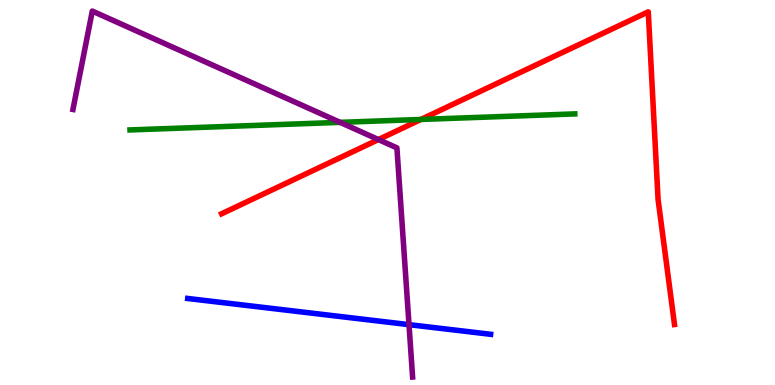[{'lines': ['blue', 'red'], 'intersections': []}, {'lines': ['green', 'red'], 'intersections': [{'x': 5.43, 'y': 6.9}]}, {'lines': ['purple', 'red'], 'intersections': [{'x': 4.88, 'y': 6.37}]}, {'lines': ['blue', 'green'], 'intersections': []}, {'lines': ['blue', 'purple'], 'intersections': [{'x': 5.28, 'y': 1.57}]}, {'lines': ['green', 'purple'], 'intersections': [{'x': 4.39, 'y': 6.82}]}]